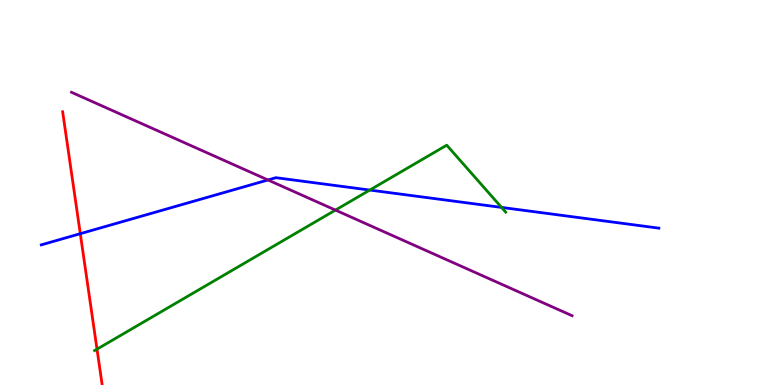[{'lines': ['blue', 'red'], 'intersections': [{'x': 1.04, 'y': 3.93}]}, {'lines': ['green', 'red'], 'intersections': [{'x': 1.25, 'y': 0.93}]}, {'lines': ['purple', 'red'], 'intersections': []}, {'lines': ['blue', 'green'], 'intersections': [{'x': 4.77, 'y': 5.06}, {'x': 6.47, 'y': 4.61}]}, {'lines': ['blue', 'purple'], 'intersections': [{'x': 3.46, 'y': 5.33}]}, {'lines': ['green', 'purple'], 'intersections': [{'x': 4.33, 'y': 4.54}]}]